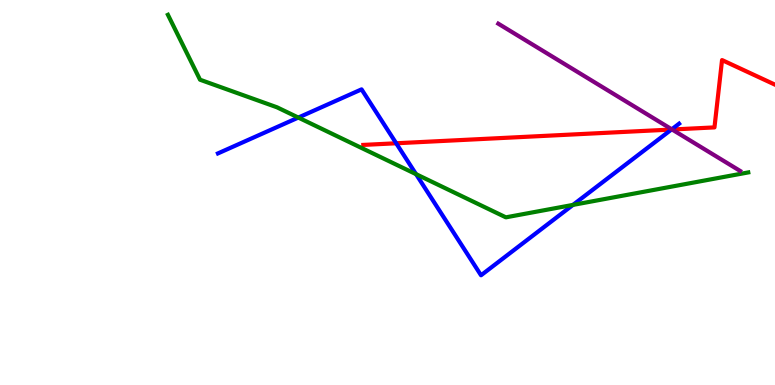[{'lines': ['blue', 'red'], 'intersections': [{'x': 5.11, 'y': 6.28}, {'x': 8.66, 'y': 6.64}]}, {'lines': ['green', 'red'], 'intersections': []}, {'lines': ['purple', 'red'], 'intersections': [{'x': 8.67, 'y': 6.64}]}, {'lines': ['blue', 'green'], 'intersections': [{'x': 3.85, 'y': 6.95}, {'x': 5.37, 'y': 5.48}, {'x': 7.39, 'y': 4.68}]}, {'lines': ['blue', 'purple'], 'intersections': [{'x': 8.67, 'y': 6.64}]}, {'lines': ['green', 'purple'], 'intersections': []}]